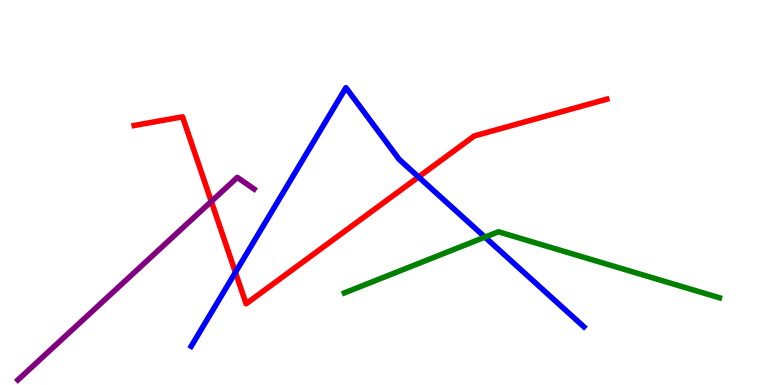[{'lines': ['blue', 'red'], 'intersections': [{'x': 3.04, 'y': 2.93}, {'x': 5.4, 'y': 5.4}]}, {'lines': ['green', 'red'], 'intersections': []}, {'lines': ['purple', 'red'], 'intersections': [{'x': 2.73, 'y': 4.77}]}, {'lines': ['blue', 'green'], 'intersections': [{'x': 6.26, 'y': 3.84}]}, {'lines': ['blue', 'purple'], 'intersections': []}, {'lines': ['green', 'purple'], 'intersections': []}]